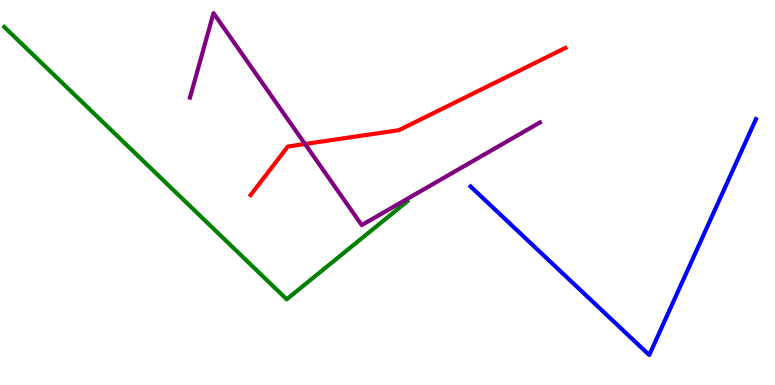[{'lines': ['blue', 'red'], 'intersections': []}, {'lines': ['green', 'red'], 'intersections': []}, {'lines': ['purple', 'red'], 'intersections': [{'x': 3.94, 'y': 6.26}]}, {'lines': ['blue', 'green'], 'intersections': []}, {'lines': ['blue', 'purple'], 'intersections': []}, {'lines': ['green', 'purple'], 'intersections': []}]